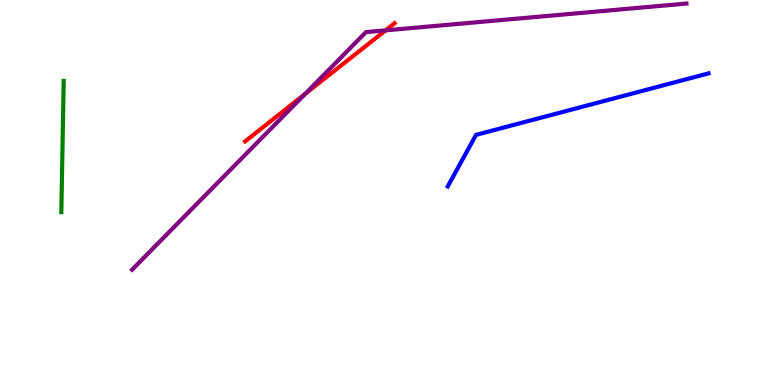[{'lines': ['blue', 'red'], 'intersections': []}, {'lines': ['green', 'red'], 'intersections': []}, {'lines': ['purple', 'red'], 'intersections': [{'x': 3.94, 'y': 7.56}, {'x': 4.97, 'y': 9.21}]}, {'lines': ['blue', 'green'], 'intersections': []}, {'lines': ['blue', 'purple'], 'intersections': []}, {'lines': ['green', 'purple'], 'intersections': []}]